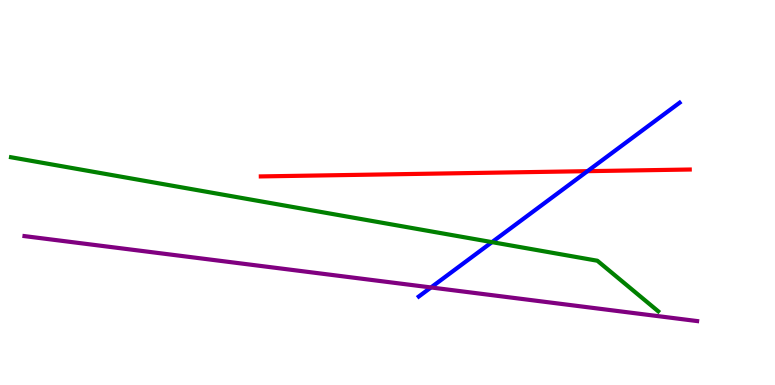[{'lines': ['blue', 'red'], 'intersections': [{'x': 7.58, 'y': 5.55}]}, {'lines': ['green', 'red'], 'intersections': []}, {'lines': ['purple', 'red'], 'intersections': []}, {'lines': ['blue', 'green'], 'intersections': [{'x': 6.35, 'y': 3.71}]}, {'lines': ['blue', 'purple'], 'intersections': [{'x': 5.56, 'y': 2.53}]}, {'lines': ['green', 'purple'], 'intersections': []}]